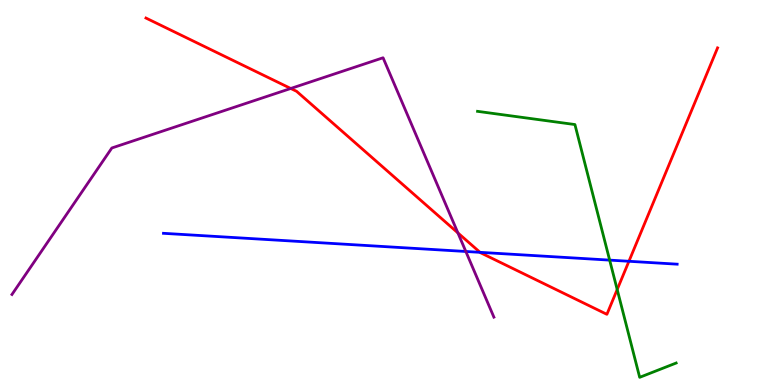[{'lines': ['blue', 'red'], 'intersections': [{'x': 6.19, 'y': 3.45}, {'x': 8.12, 'y': 3.21}]}, {'lines': ['green', 'red'], 'intersections': [{'x': 7.96, 'y': 2.48}]}, {'lines': ['purple', 'red'], 'intersections': [{'x': 3.75, 'y': 7.7}, {'x': 5.91, 'y': 3.95}]}, {'lines': ['blue', 'green'], 'intersections': [{'x': 7.87, 'y': 3.24}]}, {'lines': ['blue', 'purple'], 'intersections': [{'x': 6.01, 'y': 3.47}]}, {'lines': ['green', 'purple'], 'intersections': []}]